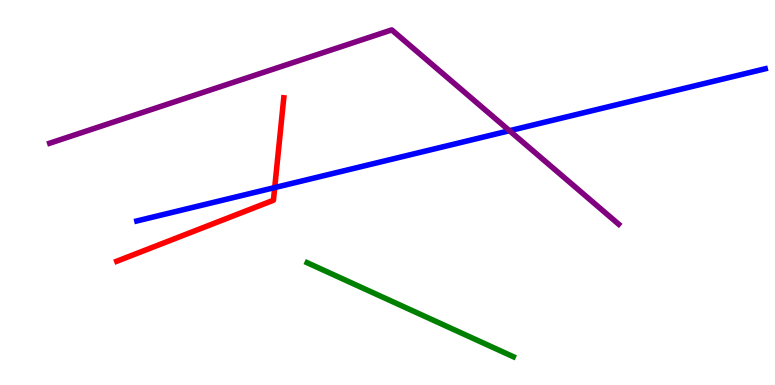[{'lines': ['blue', 'red'], 'intersections': [{'x': 3.54, 'y': 5.13}]}, {'lines': ['green', 'red'], 'intersections': []}, {'lines': ['purple', 'red'], 'intersections': []}, {'lines': ['blue', 'green'], 'intersections': []}, {'lines': ['blue', 'purple'], 'intersections': [{'x': 6.57, 'y': 6.6}]}, {'lines': ['green', 'purple'], 'intersections': []}]